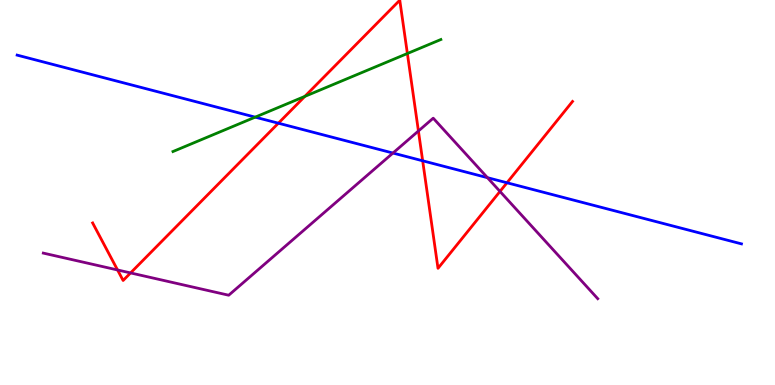[{'lines': ['blue', 'red'], 'intersections': [{'x': 3.59, 'y': 6.8}, {'x': 5.45, 'y': 5.82}, {'x': 6.54, 'y': 5.25}]}, {'lines': ['green', 'red'], 'intersections': [{'x': 3.93, 'y': 7.5}, {'x': 5.26, 'y': 8.61}]}, {'lines': ['purple', 'red'], 'intersections': [{'x': 1.52, 'y': 2.99}, {'x': 1.68, 'y': 2.91}, {'x': 5.4, 'y': 6.6}, {'x': 6.45, 'y': 5.03}]}, {'lines': ['blue', 'green'], 'intersections': [{'x': 3.29, 'y': 6.96}]}, {'lines': ['blue', 'purple'], 'intersections': [{'x': 5.07, 'y': 6.02}, {'x': 6.29, 'y': 5.39}]}, {'lines': ['green', 'purple'], 'intersections': []}]